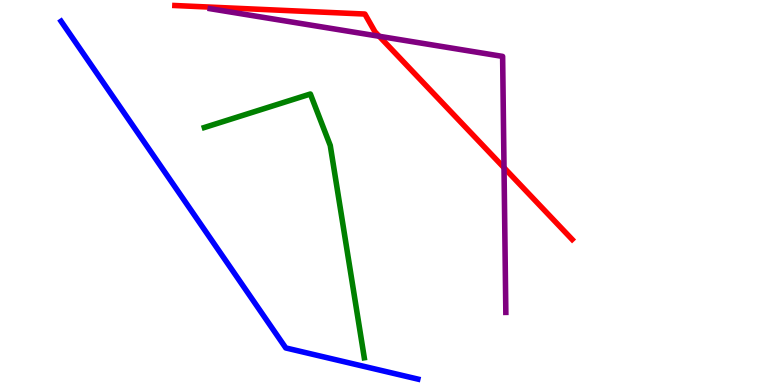[{'lines': ['blue', 'red'], 'intersections': []}, {'lines': ['green', 'red'], 'intersections': []}, {'lines': ['purple', 'red'], 'intersections': [{'x': 4.89, 'y': 9.06}, {'x': 6.5, 'y': 5.64}]}, {'lines': ['blue', 'green'], 'intersections': []}, {'lines': ['blue', 'purple'], 'intersections': []}, {'lines': ['green', 'purple'], 'intersections': []}]